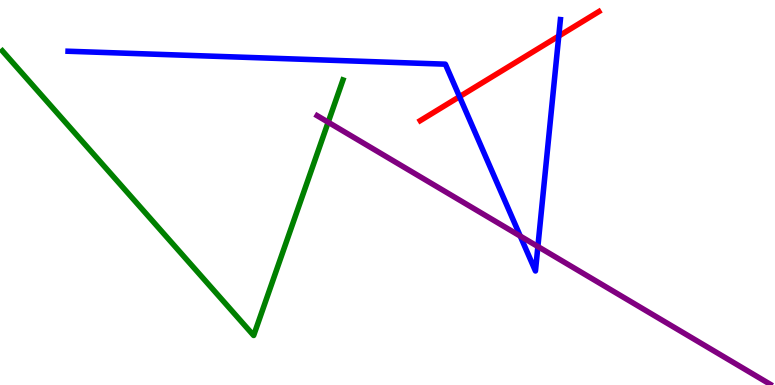[{'lines': ['blue', 'red'], 'intersections': [{'x': 5.93, 'y': 7.49}, {'x': 7.21, 'y': 9.06}]}, {'lines': ['green', 'red'], 'intersections': []}, {'lines': ['purple', 'red'], 'intersections': []}, {'lines': ['blue', 'green'], 'intersections': []}, {'lines': ['blue', 'purple'], 'intersections': [{'x': 6.71, 'y': 3.87}, {'x': 6.94, 'y': 3.6}]}, {'lines': ['green', 'purple'], 'intersections': [{'x': 4.23, 'y': 6.83}]}]